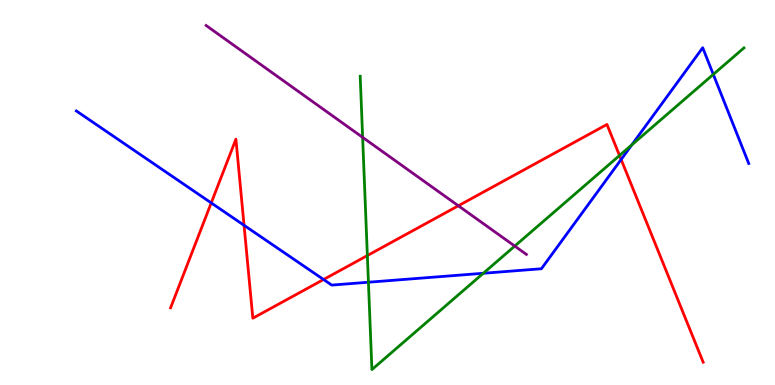[{'lines': ['blue', 'red'], 'intersections': [{'x': 2.73, 'y': 4.73}, {'x': 3.15, 'y': 4.15}, {'x': 4.18, 'y': 2.74}, {'x': 8.01, 'y': 5.86}]}, {'lines': ['green', 'red'], 'intersections': [{'x': 4.74, 'y': 3.36}, {'x': 7.99, 'y': 5.96}]}, {'lines': ['purple', 'red'], 'intersections': [{'x': 5.91, 'y': 4.66}]}, {'lines': ['blue', 'green'], 'intersections': [{'x': 4.75, 'y': 2.67}, {'x': 6.24, 'y': 2.9}, {'x': 8.15, 'y': 6.24}, {'x': 9.2, 'y': 8.07}]}, {'lines': ['blue', 'purple'], 'intersections': []}, {'lines': ['green', 'purple'], 'intersections': [{'x': 4.68, 'y': 6.43}, {'x': 6.64, 'y': 3.61}]}]